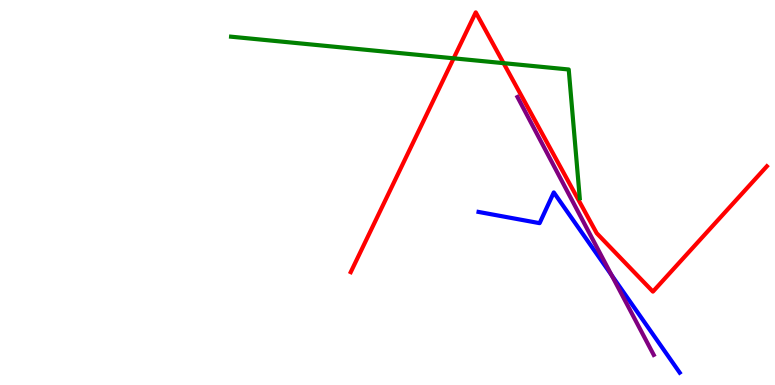[{'lines': ['blue', 'red'], 'intersections': []}, {'lines': ['green', 'red'], 'intersections': [{'x': 5.85, 'y': 8.49}, {'x': 6.5, 'y': 8.36}]}, {'lines': ['purple', 'red'], 'intersections': []}, {'lines': ['blue', 'green'], 'intersections': []}, {'lines': ['blue', 'purple'], 'intersections': [{'x': 7.89, 'y': 2.85}]}, {'lines': ['green', 'purple'], 'intersections': []}]